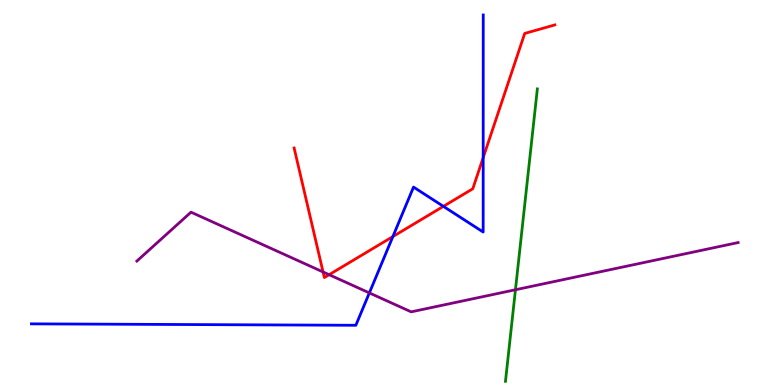[{'lines': ['blue', 'red'], 'intersections': [{'x': 5.07, 'y': 3.86}, {'x': 5.72, 'y': 4.64}, {'x': 6.23, 'y': 5.91}]}, {'lines': ['green', 'red'], 'intersections': []}, {'lines': ['purple', 'red'], 'intersections': [{'x': 4.17, 'y': 2.94}, {'x': 4.25, 'y': 2.86}]}, {'lines': ['blue', 'green'], 'intersections': []}, {'lines': ['blue', 'purple'], 'intersections': [{'x': 4.77, 'y': 2.39}]}, {'lines': ['green', 'purple'], 'intersections': [{'x': 6.65, 'y': 2.47}]}]